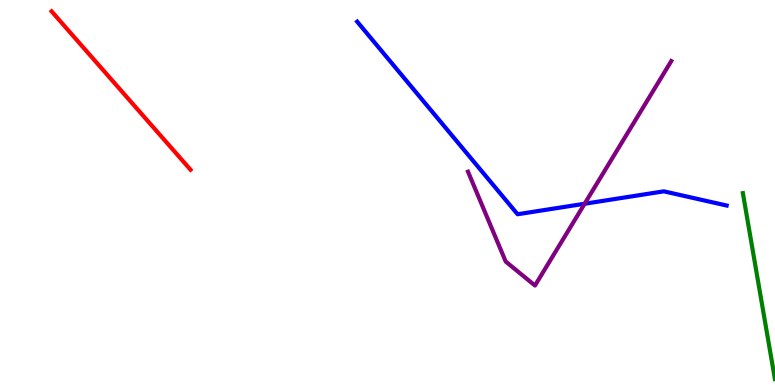[{'lines': ['blue', 'red'], 'intersections': []}, {'lines': ['green', 'red'], 'intersections': []}, {'lines': ['purple', 'red'], 'intersections': []}, {'lines': ['blue', 'green'], 'intersections': []}, {'lines': ['blue', 'purple'], 'intersections': [{'x': 7.54, 'y': 4.71}]}, {'lines': ['green', 'purple'], 'intersections': []}]